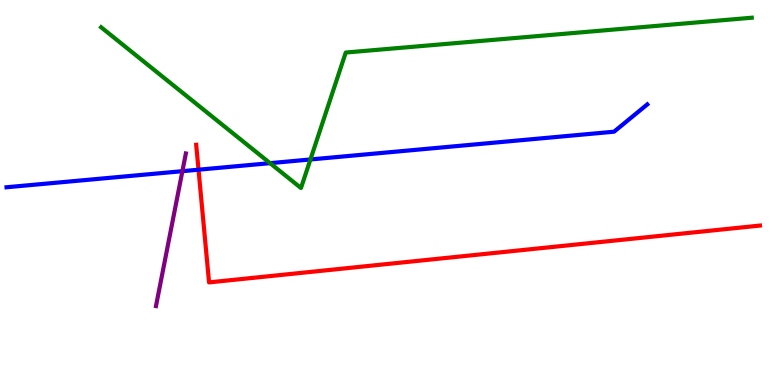[{'lines': ['blue', 'red'], 'intersections': [{'x': 2.56, 'y': 5.59}]}, {'lines': ['green', 'red'], 'intersections': []}, {'lines': ['purple', 'red'], 'intersections': []}, {'lines': ['blue', 'green'], 'intersections': [{'x': 3.48, 'y': 5.76}, {'x': 4.01, 'y': 5.86}]}, {'lines': ['blue', 'purple'], 'intersections': [{'x': 2.35, 'y': 5.55}]}, {'lines': ['green', 'purple'], 'intersections': []}]